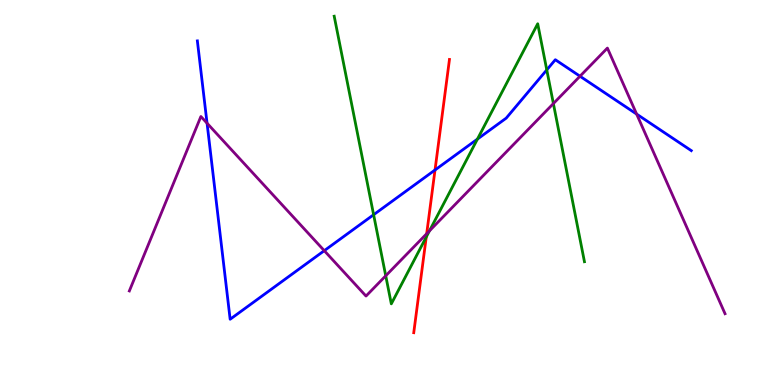[{'lines': ['blue', 'red'], 'intersections': [{'x': 5.61, 'y': 5.58}]}, {'lines': ['green', 'red'], 'intersections': [{'x': 5.5, 'y': 3.84}]}, {'lines': ['purple', 'red'], 'intersections': [{'x': 5.51, 'y': 3.93}]}, {'lines': ['blue', 'green'], 'intersections': [{'x': 4.82, 'y': 4.42}, {'x': 6.16, 'y': 6.39}, {'x': 7.06, 'y': 8.18}]}, {'lines': ['blue', 'purple'], 'intersections': [{'x': 2.67, 'y': 6.8}, {'x': 4.18, 'y': 3.49}, {'x': 7.48, 'y': 8.02}, {'x': 8.21, 'y': 7.04}]}, {'lines': ['green', 'purple'], 'intersections': [{'x': 4.98, 'y': 2.84}, {'x': 5.54, 'y': 4.0}, {'x': 7.14, 'y': 7.31}]}]